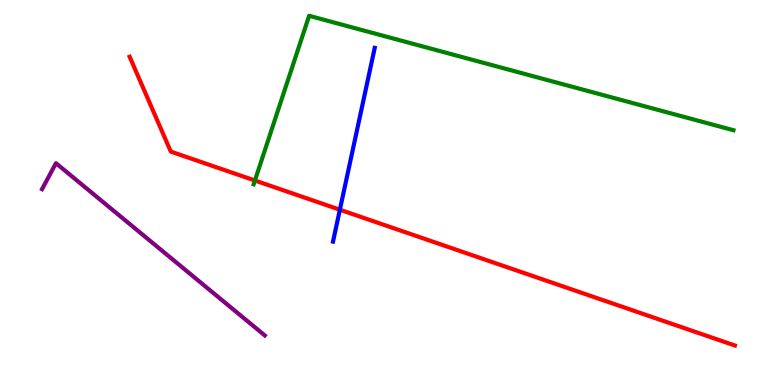[{'lines': ['blue', 'red'], 'intersections': [{'x': 4.39, 'y': 4.55}]}, {'lines': ['green', 'red'], 'intersections': [{'x': 3.29, 'y': 5.31}]}, {'lines': ['purple', 'red'], 'intersections': []}, {'lines': ['blue', 'green'], 'intersections': []}, {'lines': ['blue', 'purple'], 'intersections': []}, {'lines': ['green', 'purple'], 'intersections': []}]